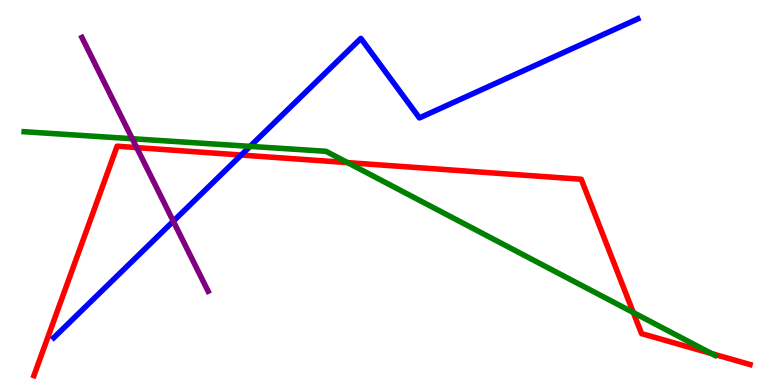[{'lines': ['blue', 'red'], 'intersections': [{'x': 3.11, 'y': 5.97}]}, {'lines': ['green', 'red'], 'intersections': [{'x': 4.48, 'y': 5.78}, {'x': 8.17, 'y': 1.88}, {'x': 9.18, 'y': 0.817}]}, {'lines': ['purple', 'red'], 'intersections': [{'x': 1.76, 'y': 6.17}]}, {'lines': ['blue', 'green'], 'intersections': [{'x': 3.23, 'y': 6.2}]}, {'lines': ['blue', 'purple'], 'intersections': [{'x': 2.24, 'y': 4.25}]}, {'lines': ['green', 'purple'], 'intersections': [{'x': 1.71, 'y': 6.4}]}]